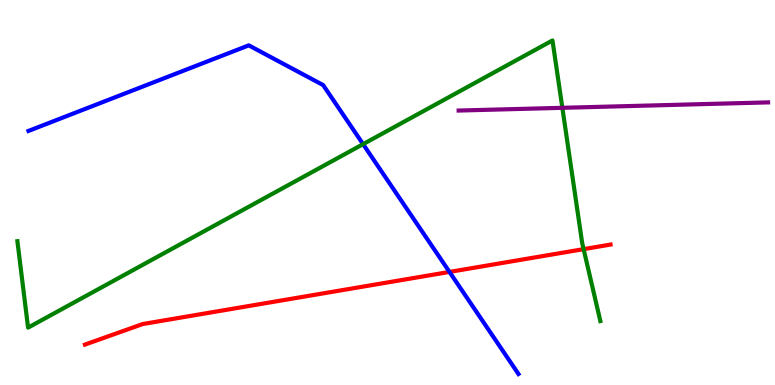[{'lines': ['blue', 'red'], 'intersections': [{'x': 5.8, 'y': 2.94}]}, {'lines': ['green', 'red'], 'intersections': [{'x': 7.53, 'y': 3.53}]}, {'lines': ['purple', 'red'], 'intersections': []}, {'lines': ['blue', 'green'], 'intersections': [{'x': 4.69, 'y': 6.26}]}, {'lines': ['blue', 'purple'], 'intersections': []}, {'lines': ['green', 'purple'], 'intersections': [{'x': 7.26, 'y': 7.2}]}]